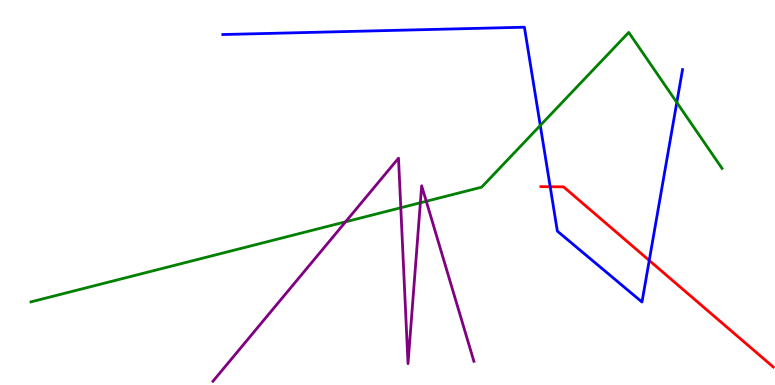[{'lines': ['blue', 'red'], 'intersections': [{'x': 7.1, 'y': 5.15}, {'x': 8.38, 'y': 3.23}]}, {'lines': ['green', 'red'], 'intersections': []}, {'lines': ['purple', 'red'], 'intersections': []}, {'lines': ['blue', 'green'], 'intersections': [{'x': 6.97, 'y': 6.74}, {'x': 8.73, 'y': 7.34}]}, {'lines': ['blue', 'purple'], 'intersections': []}, {'lines': ['green', 'purple'], 'intersections': [{'x': 4.46, 'y': 4.24}, {'x': 5.17, 'y': 4.6}, {'x': 5.42, 'y': 4.73}, {'x': 5.5, 'y': 4.77}]}]